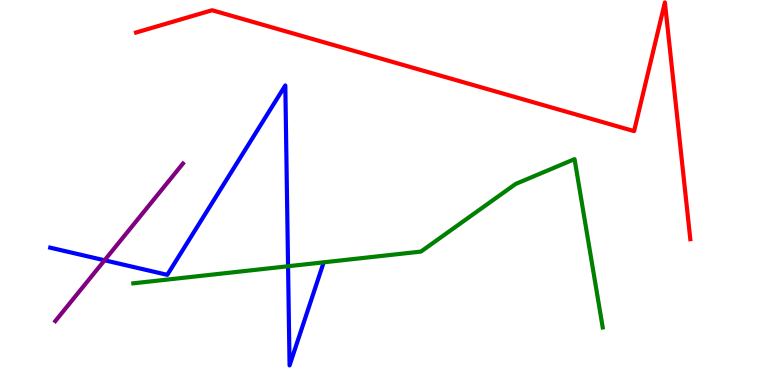[{'lines': ['blue', 'red'], 'intersections': []}, {'lines': ['green', 'red'], 'intersections': []}, {'lines': ['purple', 'red'], 'intersections': []}, {'lines': ['blue', 'green'], 'intersections': [{'x': 3.72, 'y': 3.08}]}, {'lines': ['blue', 'purple'], 'intersections': [{'x': 1.35, 'y': 3.24}]}, {'lines': ['green', 'purple'], 'intersections': []}]